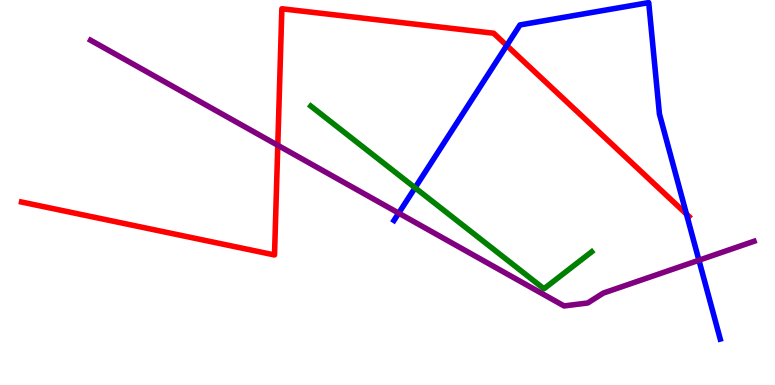[{'lines': ['blue', 'red'], 'intersections': [{'x': 6.54, 'y': 8.82}, {'x': 8.86, 'y': 4.44}]}, {'lines': ['green', 'red'], 'intersections': []}, {'lines': ['purple', 'red'], 'intersections': [{'x': 3.58, 'y': 6.23}]}, {'lines': ['blue', 'green'], 'intersections': [{'x': 5.36, 'y': 5.12}]}, {'lines': ['blue', 'purple'], 'intersections': [{'x': 5.14, 'y': 4.46}, {'x': 9.02, 'y': 3.24}]}, {'lines': ['green', 'purple'], 'intersections': []}]